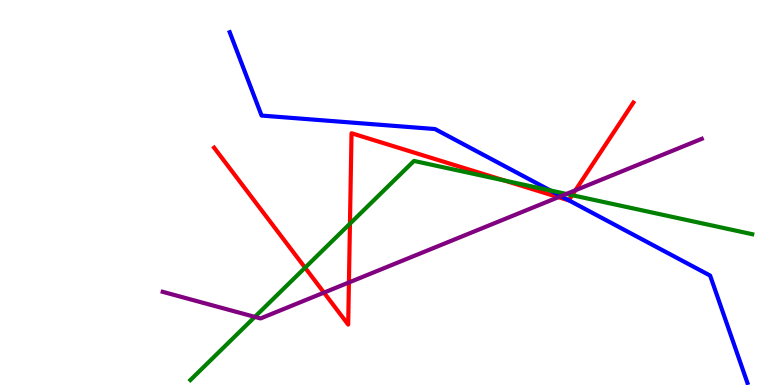[{'lines': ['blue', 'red'], 'intersections': [{'x': 7.34, 'y': 4.8}]}, {'lines': ['green', 'red'], 'intersections': [{'x': 3.94, 'y': 3.05}, {'x': 4.52, 'y': 4.19}, {'x': 6.51, 'y': 5.31}, {'x': 7.38, 'y': 4.93}]}, {'lines': ['purple', 'red'], 'intersections': [{'x': 4.18, 'y': 2.4}, {'x': 4.5, 'y': 2.66}, {'x': 7.21, 'y': 4.88}, {'x': 7.43, 'y': 5.06}]}, {'lines': ['blue', 'green'], 'intersections': [{'x': 7.1, 'y': 5.05}]}, {'lines': ['blue', 'purple'], 'intersections': [{'x': 7.24, 'y': 4.91}]}, {'lines': ['green', 'purple'], 'intersections': [{'x': 3.29, 'y': 1.77}, {'x': 7.31, 'y': 4.96}]}]